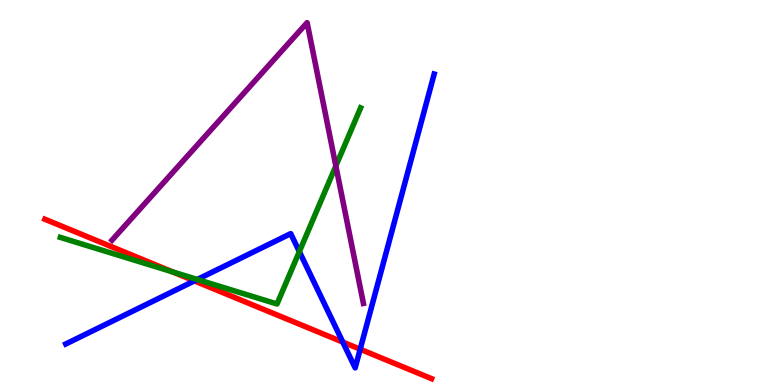[{'lines': ['blue', 'red'], 'intersections': [{'x': 2.51, 'y': 2.7}, {'x': 4.42, 'y': 1.12}, {'x': 4.65, 'y': 0.929}]}, {'lines': ['green', 'red'], 'intersections': [{'x': 2.23, 'y': 2.94}]}, {'lines': ['purple', 'red'], 'intersections': []}, {'lines': ['blue', 'green'], 'intersections': [{'x': 2.55, 'y': 2.74}, {'x': 3.86, 'y': 3.46}]}, {'lines': ['blue', 'purple'], 'intersections': []}, {'lines': ['green', 'purple'], 'intersections': [{'x': 4.33, 'y': 5.69}]}]